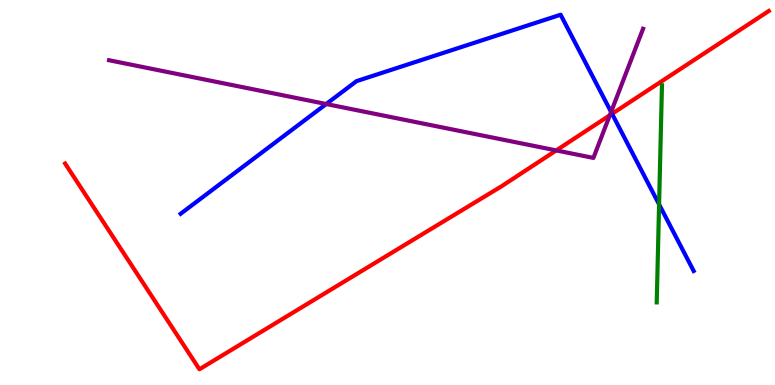[{'lines': ['blue', 'red'], 'intersections': [{'x': 7.9, 'y': 7.04}]}, {'lines': ['green', 'red'], 'intersections': []}, {'lines': ['purple', 'red'], 'intersections': [{'x': 7.18, 'y': 6.09}, {'x': 7.87, 'y': 7.01}]}, {'lines': ['blue', 'green'], 'intersections': [{'x': 8.5, 'y': 4.69}]}, {'lines': ['blue', 'purple'], 'intersections': [{'x': 4.21, 'y': 7.3}, {'x': 7.88, 'y': 7.09}]}, {'lines': ['green', 'purple'], 'intersections': []}]